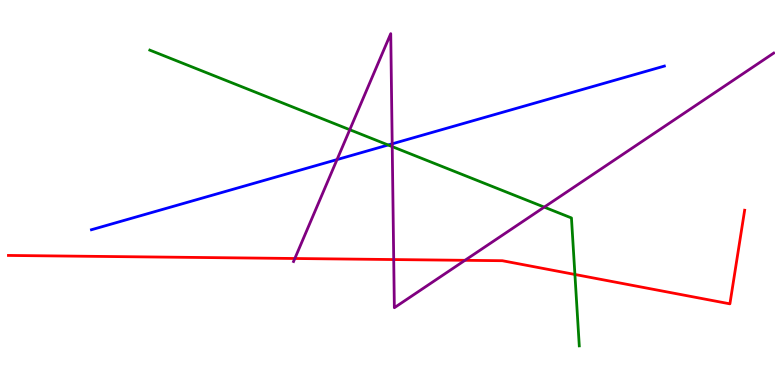[{'lines': ['blue', 'red'], 'intersections': []}, {'lines': ['green', 'red'], 'intersections': [{'x': 7.42, 'y': 2.87}]}, {'lines': ['purple', 'red'], 'intersections': [{'x': 3.8, 'y': 3.29}, {'x': 5.08, 'y': 3.26}, {'x': 6.0, 'y': 3.24}]}, {'lines': ['blue', 'green'], 'intersections': [{'x': 5.01, 'y': 6.23}]}, {'lines': ['blue', 'purple'], 'intersections': [{'x': 4.35, 'y': 5.85}, {'x': 5.06, 'y': 6.26}]}, {'lines': ['green', 'purple'], 'intersections': [{'x': 4.51, 'y': 6.63}, {'x': 5.06, 'y': 6.19}, {'x': 7.02, 'y': 4.62}]}]